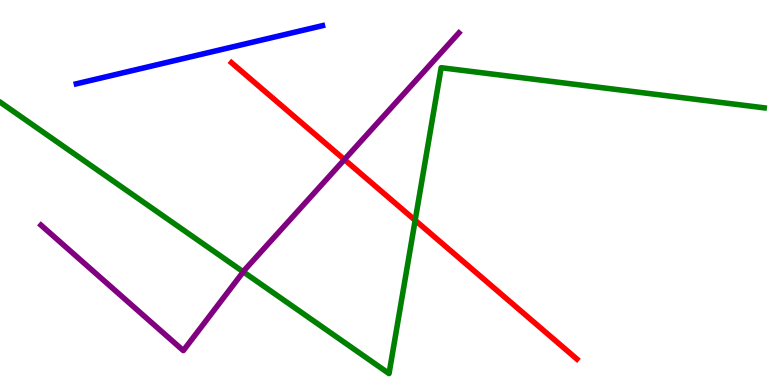[{'lines': ['blue', 'red'], 'intersections': []}, {'lines': ['green', 'red'], 'intersections': [{'x': 5.36, 'y': 4.28}]}, {'lines': ['purple', 'red'], 'intersections': [{'x': 4.44, 'y': 5.86}]}, {'lines': ['blue', 'green'], 'intersections': []}, {'lines': ['blue', 'purple'], 'intersections': []}, {'lines': ['green', 'purple'], 'intersections': [{'x': 3.14, 'y': 2.94}]}]